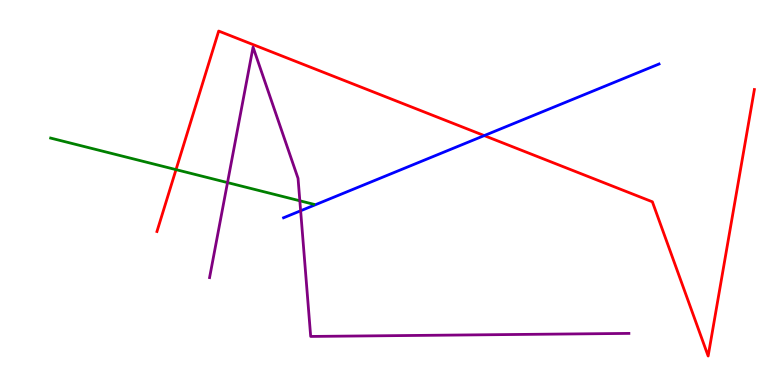[{'lines': ['blue', 'red'], 'intersections': [{'x': 6.25, 'y': 6.48}]}, {'lines': ['green', 'red'], 'intersections': [{'x': 2.27, 'y': 5.59}]}, {'lines': ['purple', 'red'], 'intersections': []}, {'lines': ['blue', 'green'], 'intersections': []}, {'lines': ['blue', 'purple'], 'intersections': [{'x': 3.88, 'y': 4.53}]}, {'lines': ['green', 'purple'], 'intersections': [{'x': 2.94, 'y': 5.26}, {'x': 3.87, 'y': 4.78}]}]